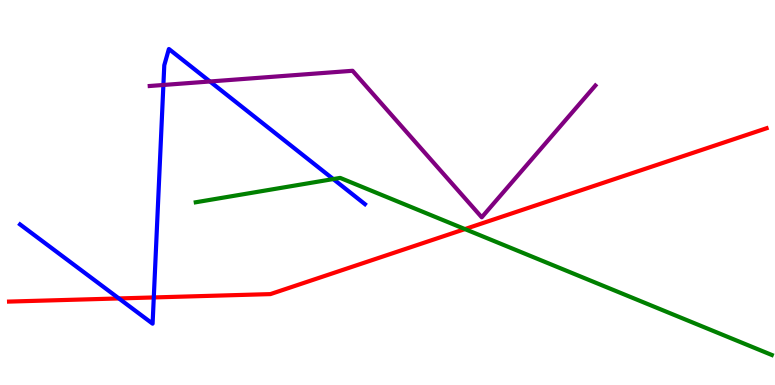[{'lines': ['blue', 'red'], 'intersections': [{'x': 1.53, 'y': 2.25}, {'x': 1.98, 'y': 2.27}]}, {'lines': ['green', 'red'], 'intersections': [{'x': 6.0, 'y': 4.05}]}, {'lines': ['purple', 'red'], 'intersections': []}, {'lines': ['blue', 'green'], 'intersections': [{'x': 4.3, 'y': 5.35}]}, {'lines': ['blue', 'purple'], 'intersections': [{'x': 2.11, 'y': 7.79}, {'x': 2.71, 'y': 7.88}]}, {'lines': ['green', 'purple'], 'intersections': []}]